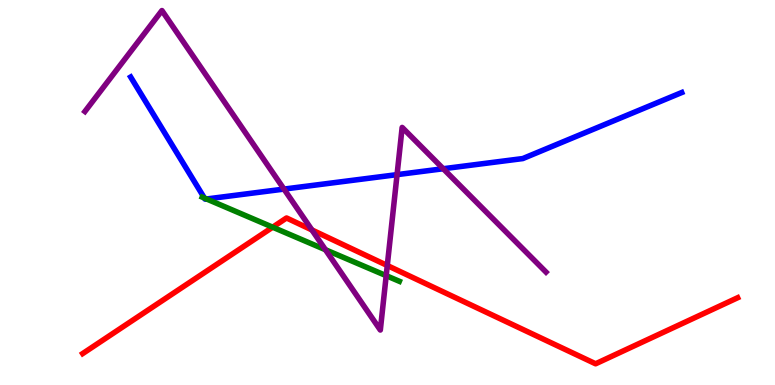[{'lines': ['blue', 'red'], 'intersections': []}, {'lines': ['green', 'red'], 'intersections': [{'x': 3.52, 'y': 4.1}]}, {'lines': ['purple', 'red'], 'intersections': [{'x': 4.02, 'y': 4.03}, {'x': 5.0, 'y': 3.1}]}, {'lines': ['blue', 'green'], 'intersections': [{'x': 2.64, 'y': 4.86}, {'x': 2.67, 'y': 4.83}]}, {'lines': ['blue', 'purple'], 'intersections': [{'x': 3.66, 'y': 5.09}, {'x': 5.12, 'y': 5.46}, {'x': 5.72, 'y': 5.62}]}, {'lines': ['green', 'purple'], 'intersections': [{'x': 4.2, 'y': 3.51}, {'x': 4.98, 'y': 2.84}]}]